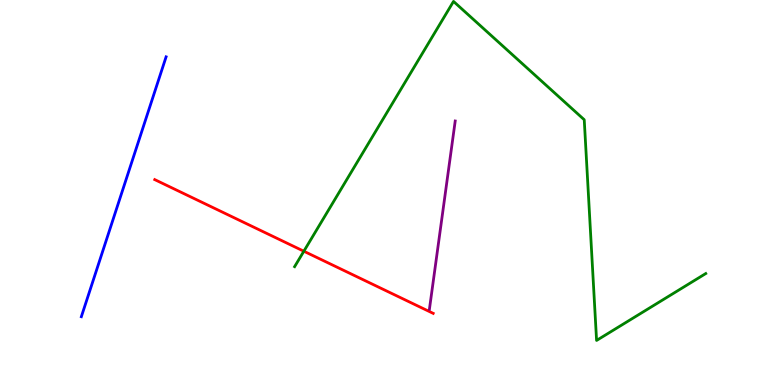[{'lines': ['blue', 'red'], 'intersections': []}, {'lines': ['green', 'red'], 'intersections': [{'x': 3.92, 'y': 3.47}]}, {'lines': ['purple', 'red'], 'intersections': []}, {'lines': ['blue', 'green'], 'intersections': []}, {'lines': ['blue', 'purple'], 'intersections': []}, {'lines': ['green', 'purple'], 'intersections': []}]